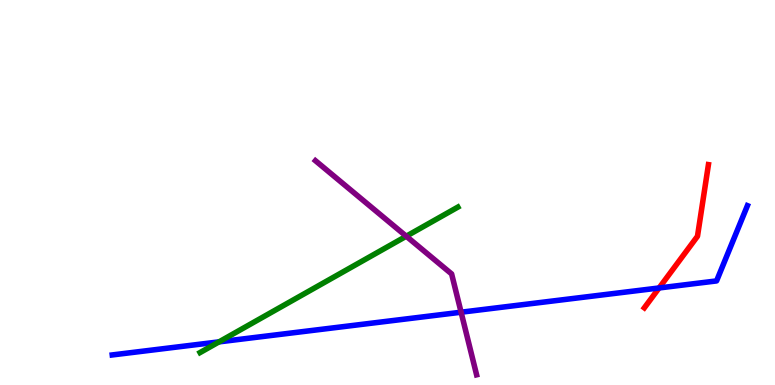[{'lines': ['blue', 'red'], 'intersections': [{'x': 8.5, 'y': 2.52}]}, {'lines': ['green', 'red'], 'intersections': []}, {'lines': ['purple', 'red'], 'intersections': []}, {'lines': ['blue', 'green'], 'intersections': [{'x': 2.83, 'y': 1.12}]}, {'lines': ['blue', 'purple'], 'intersections': [{'x': 5.95, 'y': 1.89}]}, {'lines': ['green', 'purple'], 'intersections': [{'x': 5.24, 'y': 3.86}]}]